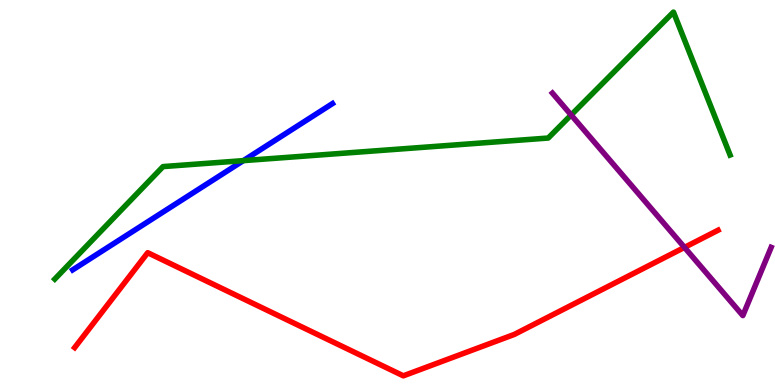[{'lines': ['blue', 'red'], 'intersections': []}, {'lines': ['green', 'red'], 'intersections': []}, {'lines': ['purple', 'red'], 'intersections': [{'x': 8.83, 'y': 3.57}]}, {'lines': ['blue', 'green'], 'intersections': [{'x': 3.14, 'y': 5.83}]}, {'lines': ['blue', 'purple'], 'intersections': []}, {'lines': ['green', 'purple'], 'intersections': [{'x': 7.37, 'y': 7.01}]}]